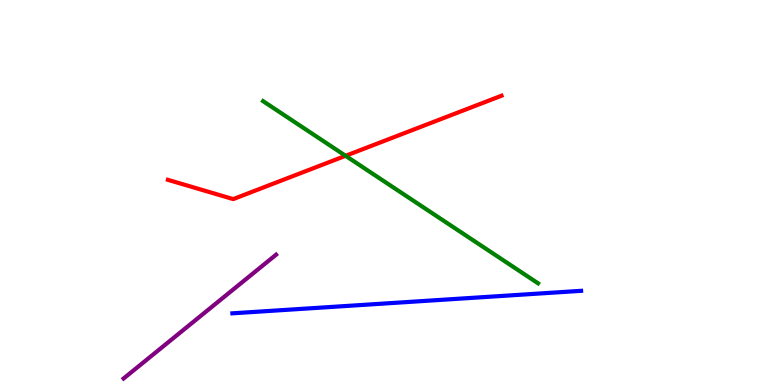[{'lines': ['blue', 'red'], 'intersections': []}, {'lines': ['green', 'red'], 'intersections': [{'x': 4.46, 'y': 5.95}]}, {'lines': ['purple', 'red'], 'intersections': []}, {'lines': ['blue', 'green'], 'intersections': []}, {'lines': ['blue', 'purple'], 'intersections': []}, {'lines': ['green', 'purple'], 'intersections': []}]